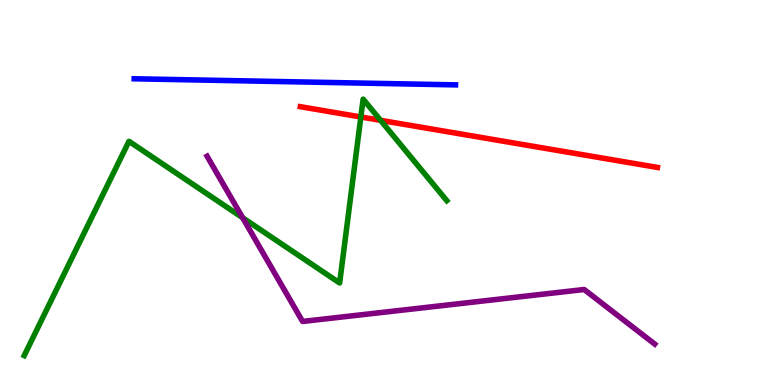[{'lines': ['blue', 'red'], 'intersections': []}, {'lines': ['green', 'red'], 'intersections': [{'x': 4.66, 'y': 6.96}, {'x': 4.91, 'y': 6.87}]}, {'lines': ['purple', 'red'], 'intersections': []}, {'lines': ['blue', 'green'], 'intersections': []}, {'lines': ['blue', 'purple'], 'intersections': []}, {'lines': ['green', 'purple'], 'intersections': [{'x': 3.13, 'y': 4.34}]}]